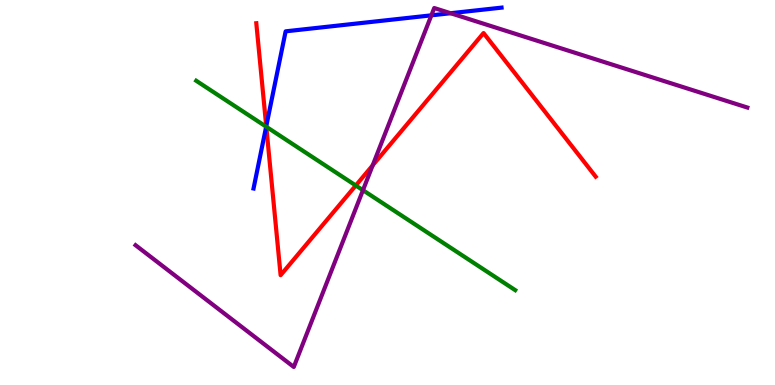[{'lines': ['blue', 'red'], 'intersections': [{'x': 3.44, 'y': 6.72}]}, {'lines': ['green', 'red'], 'intersections': [{'x': 3.44, 'y': 6.71}, {'x': 4.59, 'y': 5.18}]}, {'lines': ['purple', 'red'], 'intersections': [{'x': 4.81, 'y': 5.71}]}, {'lines': ['blue', 'green'], 'intersections': [{'x': 3.43, 'y': 6.71}]}, {'lines': ['blue', 'purple'], 'intersections': [{'x': 5.57, 'y': 9.6}, {'x': 5.81, 'y': 9.66}]}, {'lines': ['green', 'purple'], 'intersections': [{'x': 4.68, 'y': 5.06}]}]